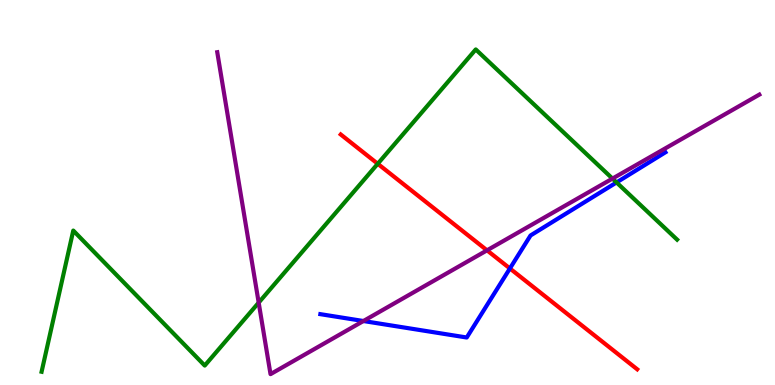[{'lines': ['blue', 'red'], 'intersections': [{'x': 6.58, 'y': 3.03}]}, {'lines': ['green', 'red'], 'intersections': [{'x': 4.87, 'y': 5.75}]}, {'lines': ['purple', 'red'], 'intersections': [{'x': 6.28, 'y': 3.5}]}, {'lines': ['blue', 'green'], 'intersections': [{'x': 7.96, 'y': 5.26}]}, {'lines': ['blue', 'purple'], 'intersections': [{'x': 4.69, 'y': 1.66}]}, {'lines': ['green', 'purple'], 'intersections': [{'x': 3.34, 'y': 2.14}, {'x': 7.9, 'y': 5.36}]}]